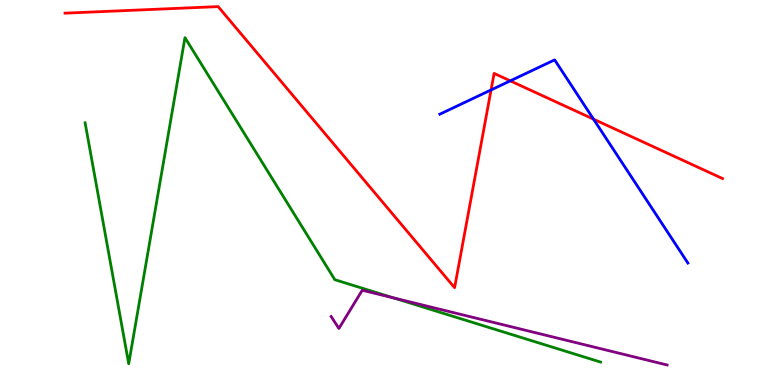[{'lines': ['blue', 'red'], 'intersections': [{'x': 6.34, 'y': 7.66}, {'x': 6.58, 'y': 7.9}, {'x': 7.66, 'y': 6.9}]}, {'lines': ['green', 'red'], 'intersections': []}, {'lines': ['purple', 'red'], 'intersections': []}, {'lines': ['blue', 'green'], 'intersections': []}, {'lines': ['blue', 'purple'], 'intersections': []}, {'lines': ['green', 'purple'], 'intersections': [{'x': 5.08, 'y': 2.26}]}]